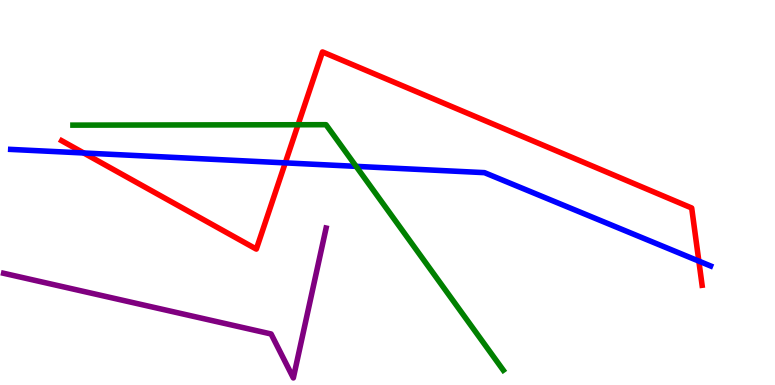[{'lines': ['blue', 'red'], 'intersections': [{'x': 1.08, 'y': 6.03}, {'x': 3.68, 'y': 5.77}, {'x': 9.02, 'y': 3.22}]}, {'lines': ['green', 'red'], 'intersections': [{'x': 3.85, 'y': 6.76}]}, {'lines': ['purple', 'red'], 'intersections': []}, {'lines': ['blue', 'green'], 'intersections': [{'x': 4.59, 'y': 5.68}]}, {'lines': ['blue', 'purple'], 'intersections': []}, {'lines': ['green', 'purple'], 'intersections': []}]